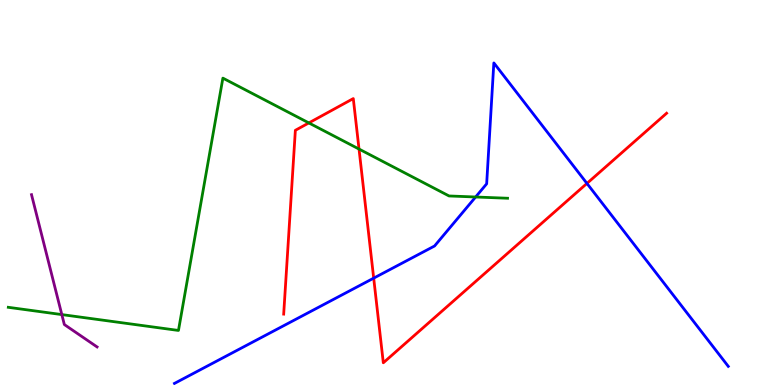[{'lines': ['blue', 'red'], 'intersections': [{'x': 4.82, 'y': 2.78}, {'x': 7.57, 'y': 5.24}]}, {'lines': ['green', 'red'], 'intersections': [{'x': 3.99, 'y': 6.81}, {'x': 4.63, 'y': 6.13}]}, {'lines': ['purple', 'red'], 'intersections': []}, {'lines': ['blue', 'green'], 'intersections': [{'x': 6.14, 'y': 4.88}]}, {'lines': ['blue', 'purple'], 'intersections': []}, {'lines': ['green', 'purple'], 'intersections': [{'x': 0.798, 'y': 1.83}]}]